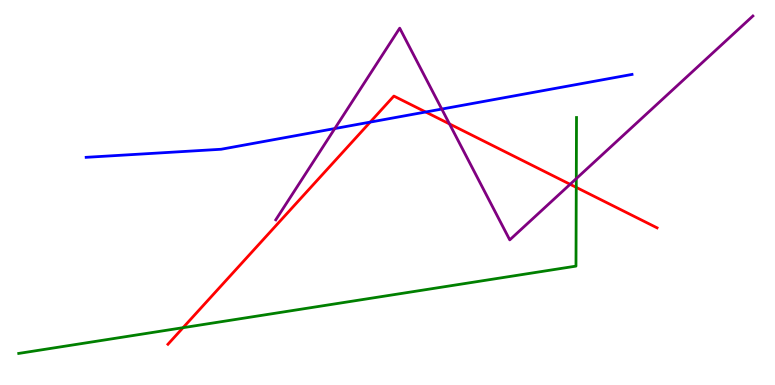[{'lines': ['blue', 'red'], 'intersections': [{'x': 4.78, 'y': 6.83}, {'x': 5.49, 'y': 7.09}]}, {'lines': ['green', 'red'], 'intersections': [{'x': 2.36, 'y': 1.49}, {'x': 7.44, 'y': 5.13}]}, {'lines': ['purple', 'red'], 'intersections': [{'x': 5.8, 'y': 6.78}, {'x': 7.36, 'y': 5.21}]}, {'lines': ['blue', 'green'], 'intersections': []}, {'lines': ['blue', 'purple'], 'intersections': [{'x': 4.32, 'y': 6.66}, {'x': 5.7, 'y': 7.17}]}, {'lines': ['green', 'purple'], 'intersections': [{'x': 7.44, 'y': 5.36}]}]